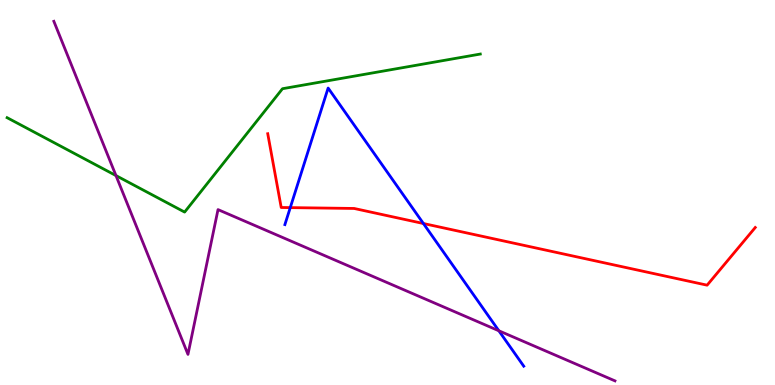[{'lines': ['blue', 'red'], 'intersections': [{'x': 3.75, 'y': 4.61}, {'x': 5.46, 'y': 4.19}]}, {'lines': ['green', 'red'], 'intersections': []}, {'lines': ['purple', 'red'], 'intersections': []}, {'lines': ['blue', 'green'], 'intersections': []}, {'lines': ['blue', 'purple'], 'intersections': [{'x': 6.44, 'y': 1.41}]}, {'lines': ['green', 'purple'], 'intersections': [{'x': 1.5, 'y': 5.44}]}]